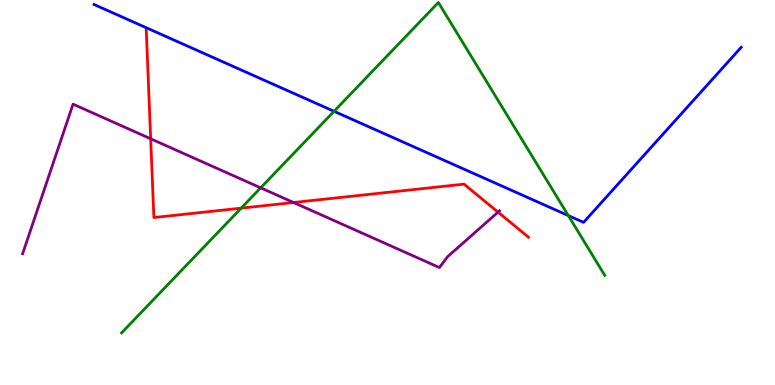[{'lines': ['blue', 'red'], 'intersections': []}, {'lines': ['green', 'red'], 'intersections': [{'x': 3.11, 'y': 4.59}]}, {'lines': ['purple', 'red'], 'intersections': [{'x': 1.94, 'y': 6.4}, {'x': 3.79, 'y': 4.74}, {'x': 6.43, 'y': 4.49}]}, {'lines': ['blue', 'green'], 'intersections': [{'x': 4.31, 'y': 7.11}, {'x': 7.33, 'y': 4.4}]}, {'lines': ['blue', 'purple'], 'intersections': []}, {'lines': ['green', 'purple'], 'intersections': [{'x': 3.36, 'y': 5.12}]}]